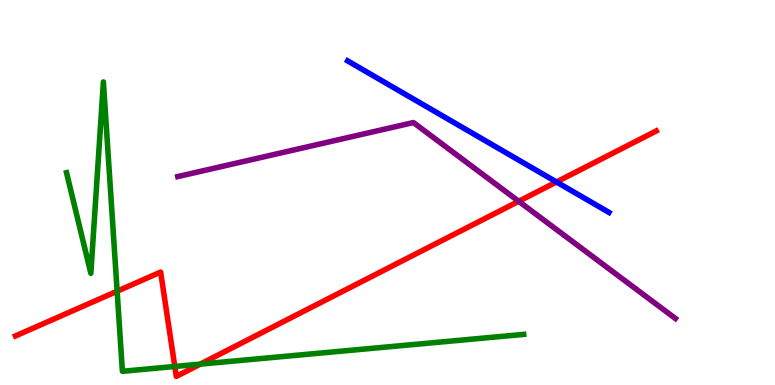[{'lines': ['blue', 'red'], 'intersections': [{'x': 7.18, 'y': 5.27}]}, {'lines': ['green', 'red'], 'intersections': [{'x': 1.51, 'y': 2.44}, {'x': 2.26, 'y': 0.481}, {'x': 2.58, 'y': 0.542}]}, {'lines': ['purple', 'red'], 'intersections': [{'x': 6.69, 'y': 4.77}]}, {'lines': ['blue', 'green'], 'intersections': []}, {'lines': ['blue', 'purple'], 'intersections': []}, {'lines': ['green', 'purple'], 'intersections': []}]